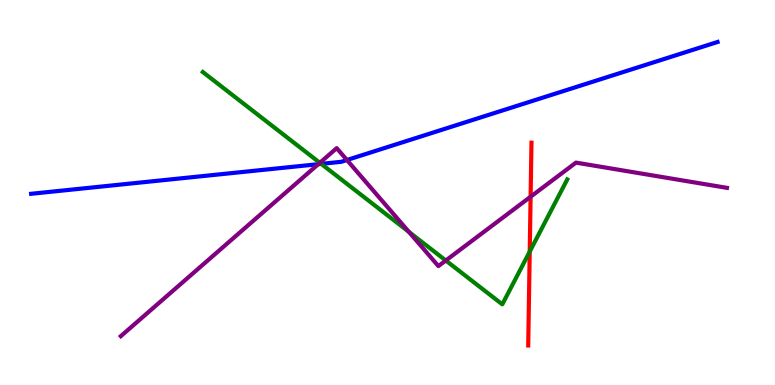[{'lines': ['blue', 'red'], 'intersections': []}, {'lines': ['green', 'red'], 'intersections': [{'x': 6.84, 'y': 3.46}]}, {'lines': ['purple', 'red'], 'intersections': [{'x': 6.85, 'y': 4.89}]}, {'lines': ['blue', 'green'], 'intersections': [{'x': 4.14, 'y': 5.74}]}, {'lines': ['blue', 'purple'], 'intersections': [{'x': 4.11, 'y': 5.74}, {'x': 4.48, 'y': 5.84}]}, {'lines': ['green', 'purple'], 'intersections': [{'x': 4.13, 'y': 5.77}, {'x': 5.28, 'y': 3.98}, {'x': 5.75, 'y': 3.23}]}]